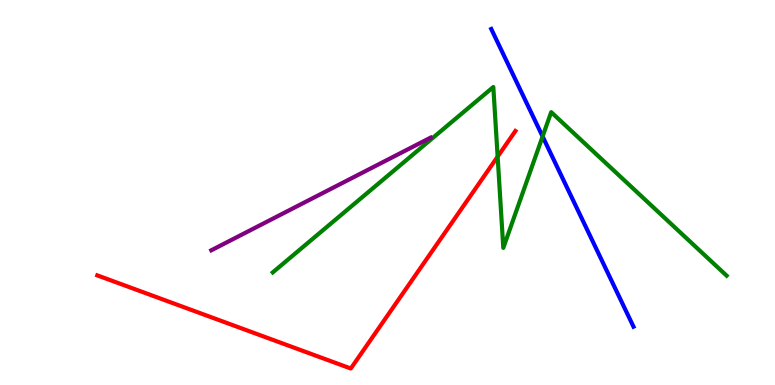[{'lines': ['blue', 'red'], 'intersections': []}, {'lines': ['green', 'red'], 'intersections': [{'x': 6.42, 'y': 5.93}]}, {'lines': ['purple', 'red'], 'intersections': []}, {'lines': ['blue', 'green'], 'intersections': [{'x': 7.0, 'y': 6.46}]}, {'lines': ['blue', 'purple'], 'intersections': []}, {'lines': ['green', 'purple'], 'intersections': []}]